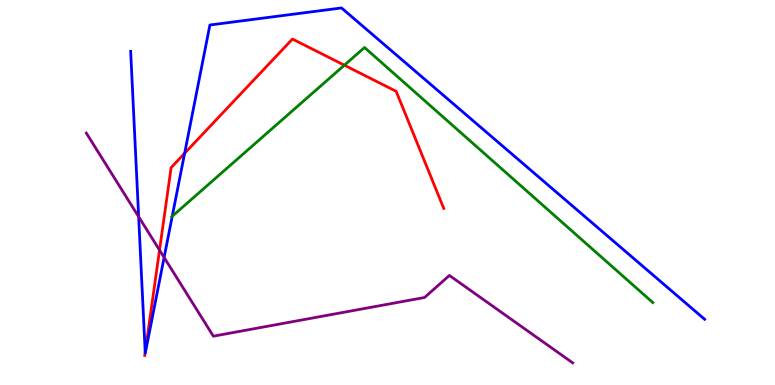[{'lines': ['blue', 'red'], 'intersections': [{'x': 1.87, 'y': 0.855}, {'x': 2.38, 'y': 6.02}]}, {'lines': ['green', 'red'], 'intersections': [{'x': 4.44, 'y': 8.31}]}, {'lines': ['purple', 'red'], 'intersections': [{'x': 2.06, 'y': 3.5}]}, {'lines': ['blue', 'green'], 'intersections': [{'x': 2.22, 'y': 4.38}]}, {'lines': ['blue', 'purple'], 'intersections': [{'x': 1.79, 'y': 4.37}, {'x': 2.12, 'y': 3.31}]}, {'lines': ['green', 'purple'], 'intersections': []}]